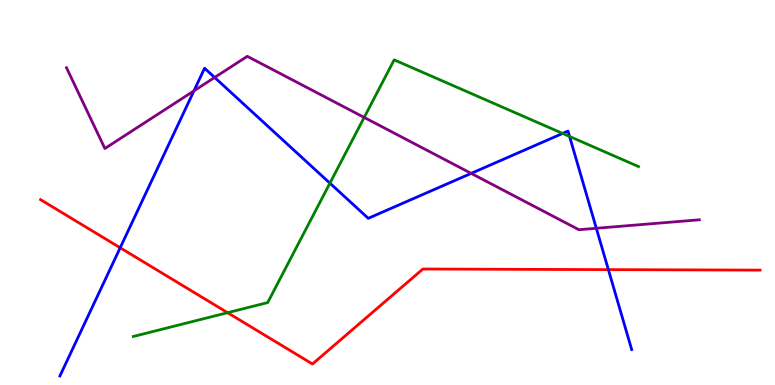[{'lines': ['blue', 'red'], 'intersections': [{'x': 1.55, 'y': 3.56}, {'x': 7.85, 'y': 3.0}]}, {'lines': ['green', 'red'], 'intersections': [{'x': 2.94, 'y': 1.88}]}, {'lines': ['purple', 'red'], 'intersections': []}, {'lines': ['blue', 'green'], 'intersections': [{'x': 4.26, 'y': 5.24}, {'x': 7.26, 'y': 6.53}, {'x': 7.35, 'y': 6.46}]}, {'lines': ['blue', 'purple'], 'intersections': [{'x': 2.5, 'y': 7.64}, {'x': 2.77, 'y': 7.99}, {'x': 6.08, 'y': 5.5}, {'x': 7.69, 'y': 4.07}]}, {'lines': ['green', 'purple'], 'intersections': [{'x': 4.7, 'y': 6.95}]}]